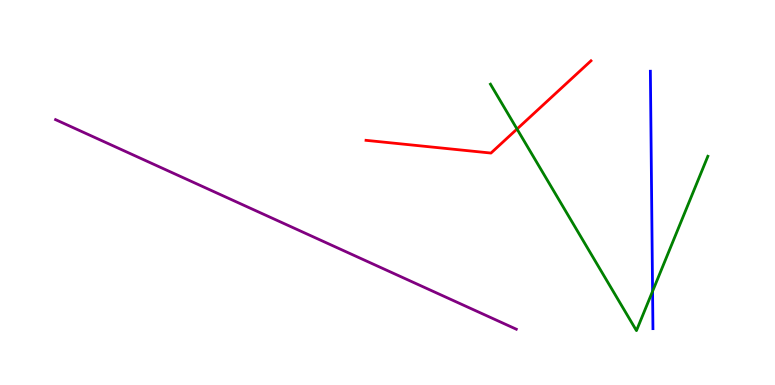[{'lines': ['blue', 'red'], 'intersections': []}, {'lines': ['green', 'red'], 'intersections': [{'x': 6.67, 'y': 6.65}]}, {'lines': ['purple', 'red'], 'intersections': []}, {'lines': ['blue', 'green'], 'intersections': [{'x': 8.42, 'y': 2.43}]}, {'lines': ['blue', 'purple'], 'intersections': []}, {'lines': ['green', 'purple'], 'intersections': []}]